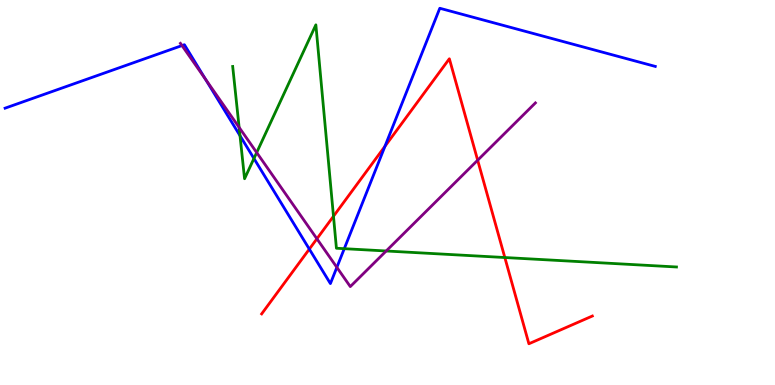[{'lines': ['blue', 'red'], 'intersections': [{'x': 3.99, 'y': 3.53}, {'x': 4.97, 'y': 6.2}]}, {'lines': ['green', 'red'], 'intersections': [{'x': 4.3, 'y': 4.38}, {'x': 6.51, 'y': 3.31}]}, {'lines': ['purple', 'red'], 'intersections': [{'x': 4.09, 'y': 3.8}, {'x': 6.16, 'y': 5.84}]}, {'lines': ['blue', 'green'], 'intersections': [{'x': 3.1, 'y': 6.48}, {'x': 3.28, 'y': 5.88}, {'x': 4.44, 'y': 3.54}]}, {'lines': ['blue', 'purple'], 'intersections': [{'x': 2.35, 'y': 8.82}, {'x': 2.65, 'y': 7.94}, {'x': 4.35, 'y': 3.06}]}, {'lines': ['green', 'purple'], 'intersections': [{'x': 3.09, 'y': 6.69}, {'x': 3.31, 'y': 6.04}, {'x': 4.98, 'y': 3.48}]}]